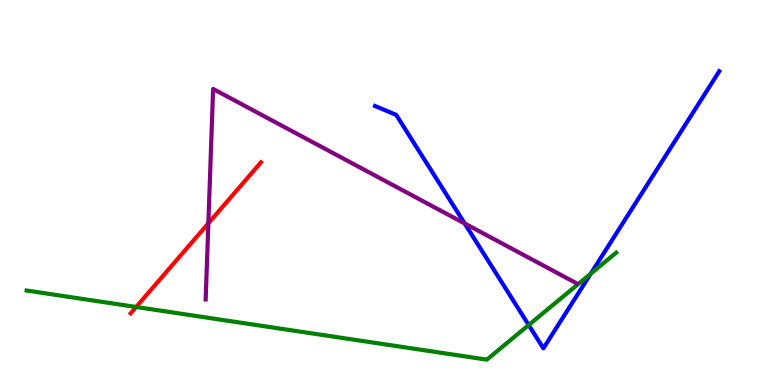[{'lines': ['blue', 'red'], 'intersections': []}, {'lines': ['green', 'red'], 'intersections': [{'x': 1.76, 'y': 2.03}]}, {'lines': ['purple', 'red'], 'intersections': [{'x': 2.69, 'y': 4.2}]}, {'lines': ['blue', 'green'], 'intersections': [{'x': 6.82, 'y': 1.56}, {'x': 7.62, 'y': 2.89}]}, {'lines': ['blue', 'purple'], 'intersections': [{'x': 6.0, 'y': 4.2}]}, {'lines': ['green', 'purple'], 'intersections': []}]